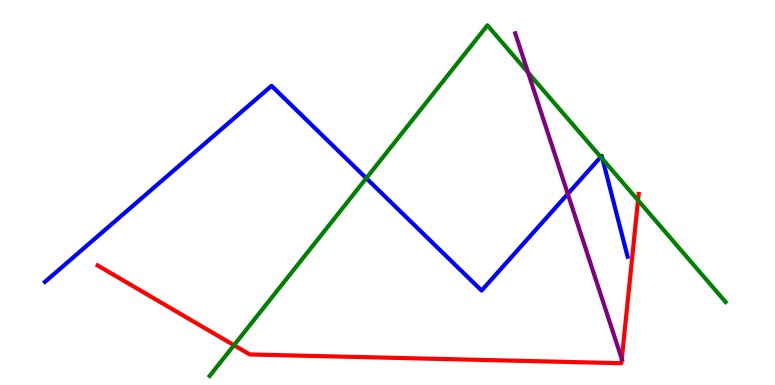[{'lines': ['blue', 'red'], 'intersections': []}, {'lines': ['green', 'red'], 'intersections': [{'x': 3.02, 'y': 1.03}, {'x': 8.23, 'y': 4.8}]}, {'lines': ['purple', 'red'], 'intersections': [{'x': 8.02, 'y': 0.676}]}, {'lines': ['blue', 'green'], 'intersections': [{'x': 4.73, 'y': 5.37}, {'x': 7.75, 'y': 5.92}, {'x': 7.77, 'y': 5.87}]}, {'lines': ['blue', 'purple'], 'intersections': [{'x': 7.33, 'y': 4.96}]}, {'lines': ['green', 'purple'], 'intersections': [{'x': 6.81, 'y': 8.11}]}]